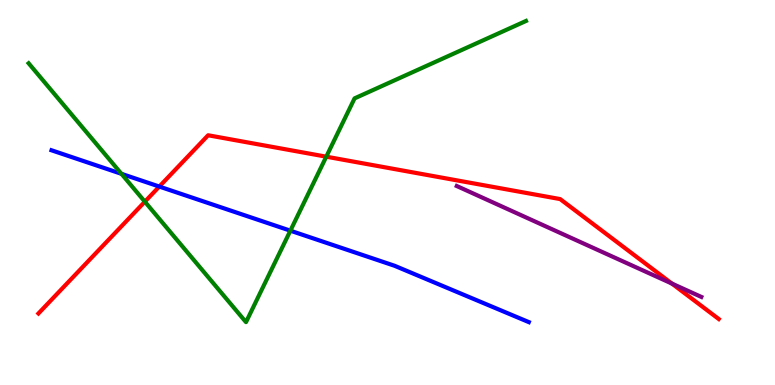[{'lines': ['blue', 'red'], 'intersections': [{'x': 2.06, 'y': 5.15}]}, {'lines': ['green', 'red'], 'intersections': [{'x': 1.87, 'y': 4.76}, {'x': 4.21, 'y': 5.93}]}, {'lines': ['purple', 'red'], 'intersections': [{'x': 8.67, 'y': 2.64}]}, {'lines': ['blue', 'green'], 'intersections': [{'x': 1.57, 'y': 5.49}, {'x': 3.75, 'y': 4.01}]}, {'lines': ['blue', 'purple'], 'intersections': []}, {'lines': ['green', 'purple'], 'intersections': []}]